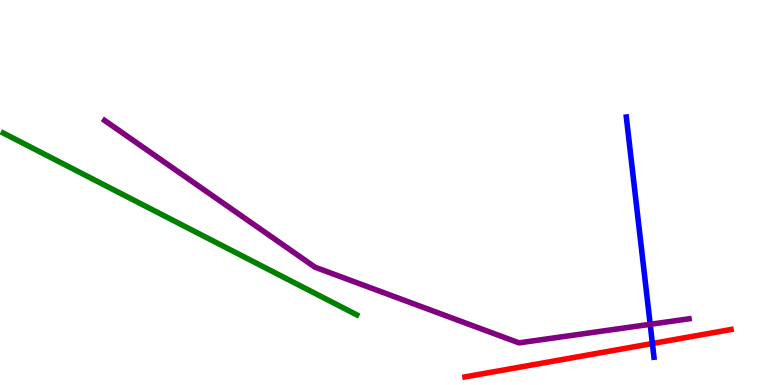[{'lines': ['blue', 'red'], 'intersections': [{'x': 8.42, 'y': 1.08}]}, {'lines': ['green', 'red'], 'intersections': []}, {'lines': ['purple', 'red'], 'intersections': []}, {'lines': ['blue', 'green'], 'intersections': []}, {'lines': ['blue', 'purple'], 'intersections': [{'x': 8.39, 'y': 1.58}]}, {'lines': ['green', 'purple'], 'intersections': []}]